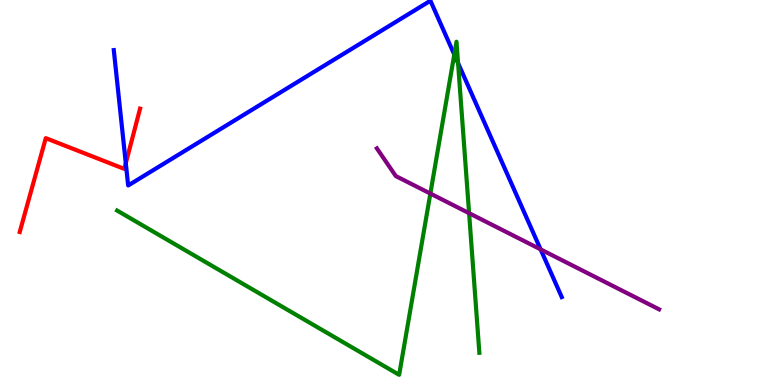[{'lines': ['blue', 'red'], 'intersections': [{'x': 1.62, 'y': 5.76}]}, {'lines': ['green', 'red'], 'intersections': []}, {'lines': ['purple', 'red'], 'intersections': []}, {'lines': ['blue', 'green'], 'intersections': [{'x': 5.86, 'y': 8.58}, {'x': 5.91, 'y': 8.36}]}, {'lines': ['blue', 'purple'], 'intersections': [{'x': 6.98, 'y': 3.52}]}, {'lines': ['green', 'purple'], 'intersections': [{'x': 5.55, 'y': 4.97}, {'x': 6.05, 'y': 4.46}]}]